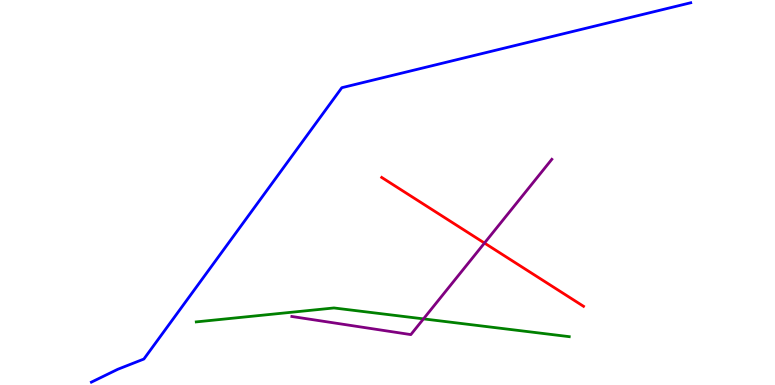[{'lines': ['blue', 'red'], 'intersections': []}, {'lines': ['green', 'red'], 'intersections': []}, {'lines': ['purple', 'red'], 'intersections': [{'x': 6.25, 'y': 3.69}]}, {'lines': ['blue', 'green'], 'intersections': []}, {'lines': ['blue', 'purple'], 'intersections': []}, {'lines': ['green', 'purple'], 'intersections': [{'x': 5.46, 'y': 1.72}]}]